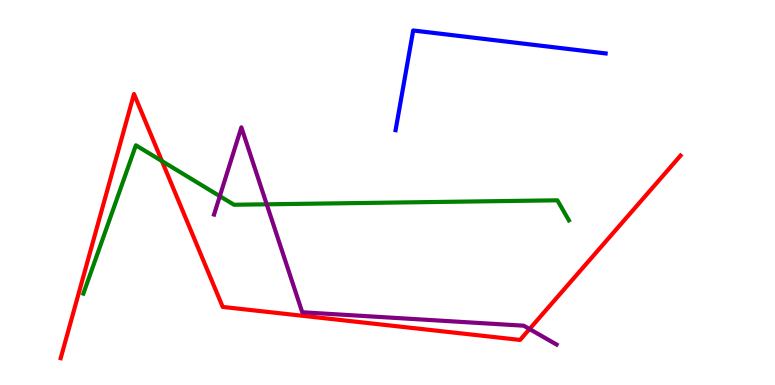[{'lines': ['blue', 'red'], 'intersections': []}, {'lines': ['green', 'red'], 'intersections': [{'x': 2.09, 'y': 5.82}]}, {'lines': ['purple', 'red'], 'intersections': [{'x': 6.83, 'y': 1.45}]}, {'lines': ['blue', 'green'], 'intersections': []}, {'lines': ['blue', 'purple'], 'intersections': []}, {'lines': ['green', 'purple'], 'intersections': [{'x': 2.84, 'y': 4.9}, {'x': 3.44, 'y': 4.69}]}]